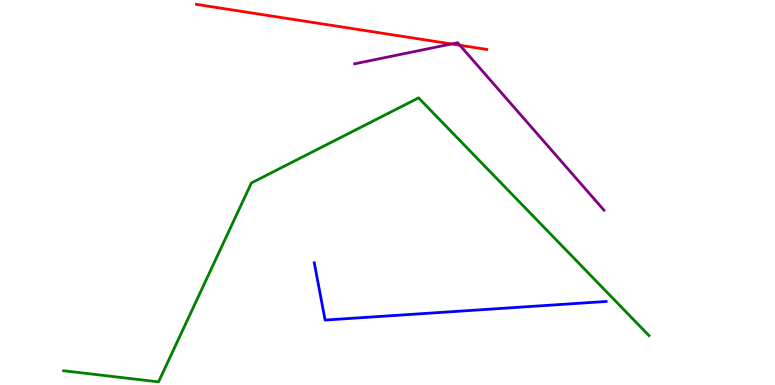[{'lines': ['blue', 'red'], 'intersections': []}, {'lines': ['green', 'red'], 'intersections': []}, {'lines': ['purple', 'red'], 'intersections': [{'x': 5.83, 'y': 8.86}, {'x': 5.93, 'y': 8.82}]}, {'lines': ['blue', 'green'], 'intersections': []}, {'lines': ['blue', 'purple'], 'intersections': []}, {'lines': ['green', 'purple'], 'intersections': []}]